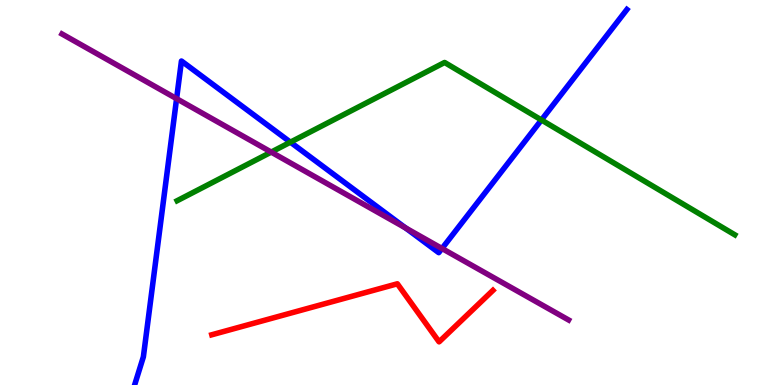[{'lines': ['blue', 'red'], 'intersections': []}, {'lines': ['green', 'red'], 'intersections': []}, {'lines': ['purple', 'red'], 'intersections': []}, {'lines': ['blue', 'green'], 'intersections': [{'x': 3.75, 'y': 6.31}, {'x': 6.99, 'y': 6.88}]}, {'lines': ['blue', 'purple'], 'intersections': [{'x': 2.28, 'y': 7.44}, {'x': 5.23, 'y': 4.08}, {'x': 5.7, 'y': 3.55}]}, {'lines': ['green', 'purple'], 'intersections': [{'x': 3.5, 'y': 6.05}]}]